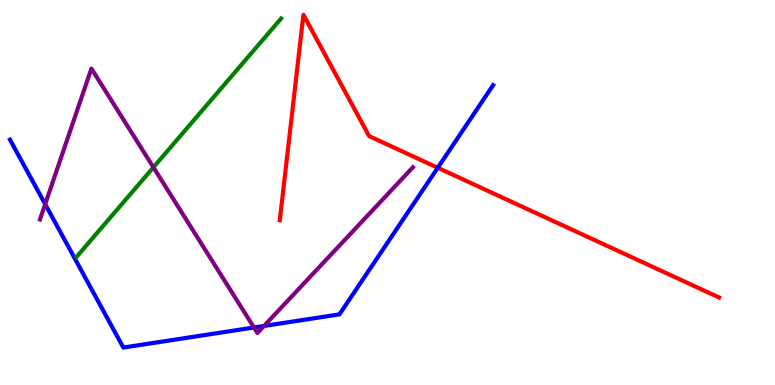[{'lines': ['blue', 'red'], 'intersections': [{'x': 5.65, 'y': 5.64}]}, {'lines': ['green', 'red'], 'intersections': []}, {'lines': ['purple', 'red'], 'intersections': []}, {'lines': ['blue', 'green'], 'intersections': []}, {'lines': ['blue', 'purple'], 'intersections': [{'x': 0.583, 'y': 4.7}, {'x': 3.28, 'y': 1.49}, {'x': 3.41, 'y': 1.53}]}, {'lines': ['green', 'purple'], 'intersections': [{'x': 1.98, 'y': 5.65}]}]